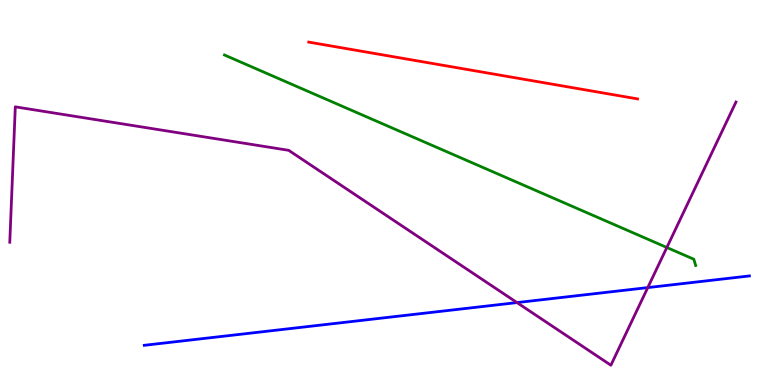[{'lines': ['blue', 'red'], 'intersections': []}, {'lines': ['green', 'red'], 'intersections': []}, {'lines': ['purple', 'red'], 'intersections': []}, {'lines': ['blue', 'green'], 'intersections': []}, {'lines': ['blue', 'purple'], 'intersections': [{'x': 6.67, 'y': 2.14}, {'x': 8.36, 'y': 2.53}]}, {'lines': ['green', 'purple'], 'intersections': [{'x': 8.6, 'y': 3.57}]}]